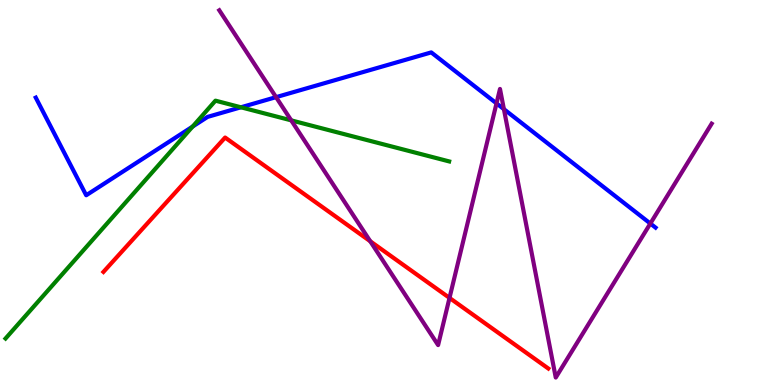[{'lines': ['blue', 'red'], 'intersections': []}, {'lines': ['green', 'red'], 'intersections': []}, {'lines': ['purple', 'red'], 'intersections': [{'x': 4.78, 'y': 3.73}, {'x': 5.8, 'y': 2.26}]}, {'lines': ['blue', 'green'], 'intersections': [{'x': 2.49, 'y': 6.71}, {'x': 3.11, 'y': 7.21}]}, {'lines': ['blue', 'purple'], 'intersections': [{'x': 3.56, 'y': 7.48}, {'x': 6.41, 'y': 7.31}, {'x': 6.5, 'y': 7.16}, {'x': 8.39, 'y': 4.19}]}, {'lines': ['green', 'purple'], 'intersections': [{'x': 3.76, 'y': 6.87}]}]